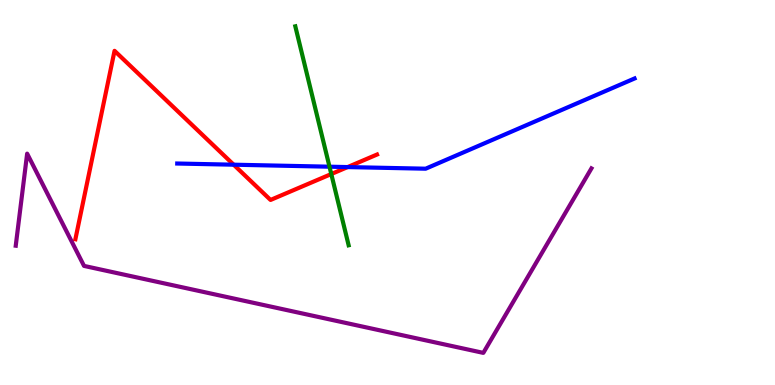[{'lines': ['blue', 'red'], 'intersections': [{'x': 3.02, 'y': 5.72}, {'x': 4.49, 'y': 5.66}]}, {'lines': ['green', 'red'], 'intersections': [{'x': 4.27, 'y': 5.48}]}, {'lines': ['purple', 'red'], 'intersections': []}, {'lines': ['blue', 'green'], 'intersections': [{'x': 4.25, 'y': 5.67}]}, {'lines': ['blue', 'purple'], 'intersections': []}, {'lines': ['green', 'purple'], 'intersections': []}]